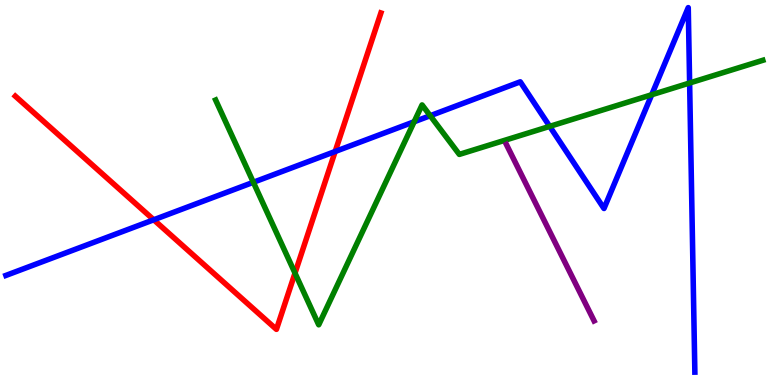[{'lines': ['blue', 'red'], 'intersections': [{'x': 1.98, 'y': 4.29}, {'x': 4.32, 'y': 6.07}]}, {'lines': ['green', 'red'], 'intersections': [{'x': 3.81, 'y': 2.91}]}, {'lines': ['purple', 'red'], 'intersections': []}, {'lines': ['blue', 'green'], 'intersections': [{'x': 3.27, 'y': 5.27}, {'x': 5.34, 'y': 6.84}, {'x': 5.55, 'y': 6.99}, {'x': 7.09, 'y': 6.72}, {'x': 8.41, 'y': 7.54}, {'x': 8.9, 'y': 7.84}]}, {'lines': ['blue', 'purple'], 'intersections': []}, {'lines': ['green', 'purple'], 'intersections': []}]